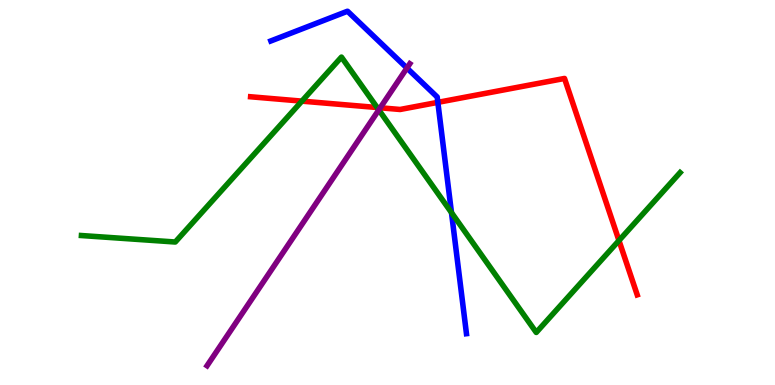[{'lines': ['blue', 'red'], 'intersections': [{'x': 5.65, 'y': 7.34}]}, {'lines': ['green', 'red'], 'intersections': [{'x': 3.9, 'y': 7.37}, {'x': 4.87, 'y': 7.21}, {'x': 7.99, 'y': 3.75}]}, {'lines': ['purple', 'red'], 'intersections': [{'x': 4.91, 'y': 7.2}]}, {'lines': ['blue', 'green'], 'intersections': [{'x': 5.83, 'y': 4.48}]}, {'lines': ['blue', 'purple'], 'intersections': [{'x': 5.25, 'y': 8.23}]}, {'lines': ['green', 'purple'], 'intersections': [{'x': 4.89, 'y': 7.15}]}]